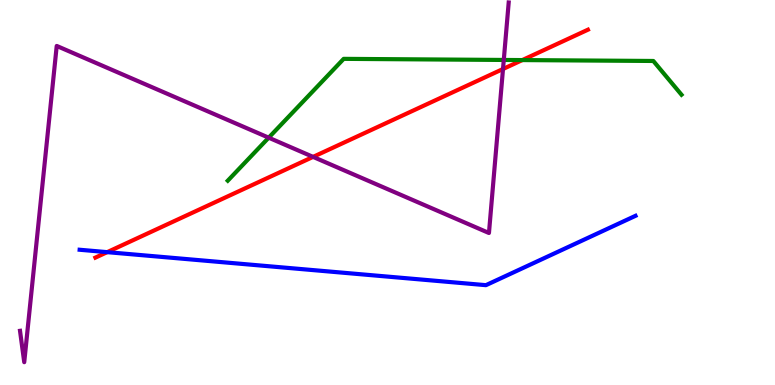[{'lines': ['blue', 'red'], 'intersections': [{'x': 1.38, 'y': 3.45}]}, {'lines': ['green', 'red'], 'intersections': [{'x': 6.74, 'y': 8.44}]}, {'lines': ['purple', 'red'], 'intersections': [{'x': 4.04, 'y': 5.93}, {'x': 6.49, 'y': 8.21}]}, {'lines': ['blue', 'green'], 'intersections': []}, {'lines': ['blue', 'purple'], 'intersections': []}, {'lines': ['green', 'purple'], 'intersections': [{'x': 3.47, 'y': 6.42}, {'x': 6.5, 'y': 8.44}]}]